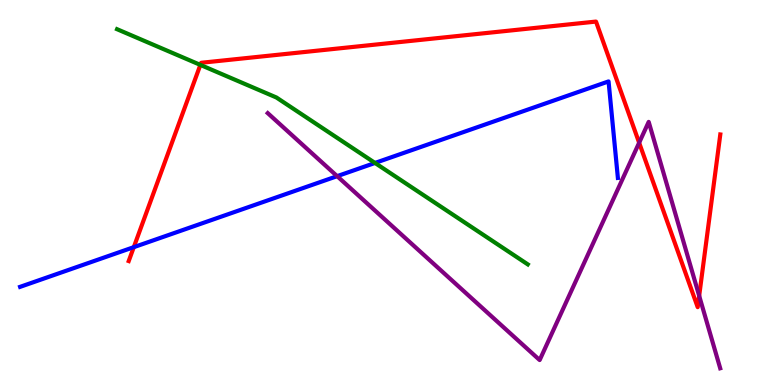[{'lines': ['blue', 'red'], 'intersections': [{'x': 1.73, 'y': 3.58}]}, {'lines': ['green', 'red'], 'intersections': [{'x': 2.59, 'y': 8.31}]}, {'lines': ['purple', 'red'], 'intersections': [{'x': 8.25, 'y': 6.29}, {'x': 9.02, 'y': 2.32}]}, {'lines': ['blue', 'green'], 'intersections': [{'x': 4.84, 'y': 5.77}]}, {'lines': ['blue', 'purple'], 'intersections': [{'x': 4.35, 'y': 5.42}]}, {'lines': ['green', 'purple'], 'intersections': []}]